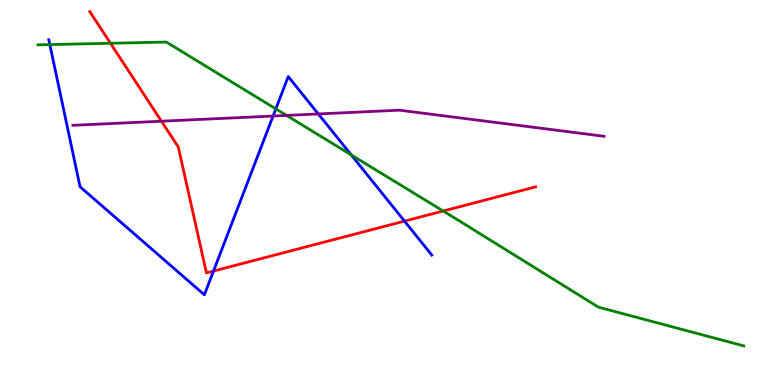[{'lines': ['blue', 'red'], 'intersections': [{'x': 2.75, 'y': 2.96}, {'x': 5.22, 'y': 4.26}]}, {'lines': ['green', 'red'], 'intersections': [{'x': 1.43, 'y': 8.88}, {'x': 5.72, 'y': 4.52}]}, {'lines': ['purple', 'red'], 'intersections': [{'x': 2.08, 'y': 6.85}]}, {'lines': ['blue', 'green'], 'intersections': [{'x': 0.643, 'y': 8.84}, {'x': 3.56, 'y': 7.17}, {'x': 4.53, 'y': 5.98}]}, {'lines': ['blue', 'purple'], 'intersections': [{'x': 3.52, 'y': 6.99}, {'x': 4.11, 'y': 7.04}]}, {'lines': ['green', 'purple'], 'intersections': [{'x': 3.7, 'y': 7.0}]}]